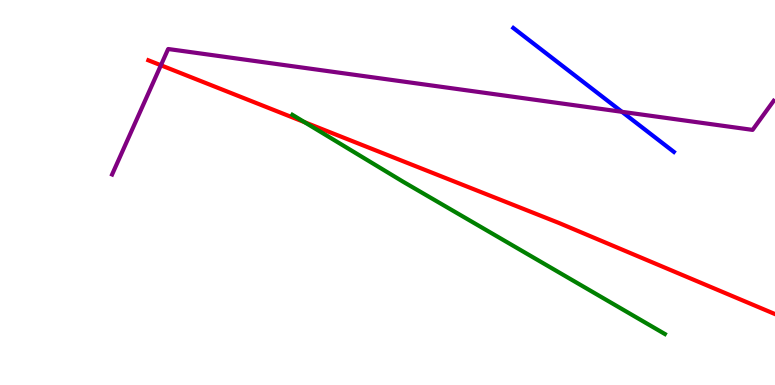[{'lines': ['blue', 'red'], 'intersections': []}, {'lines': ['green', 'red'], 'intersections': [{'x': 3.93, 'y': 6.83}]}, {'lines': ['purple', 'red'], 'intersections': [{'x': 2.08, 'y': 8.3}]}, {'lines': ['blue', 'green'], 'intersections': []}, {'lines': ['blue', 'purple'], 'intersections': [{'x': 8.03, 'y': 7.1}]}, {'lines': ['green', 'purple'], 'intersections': []}]